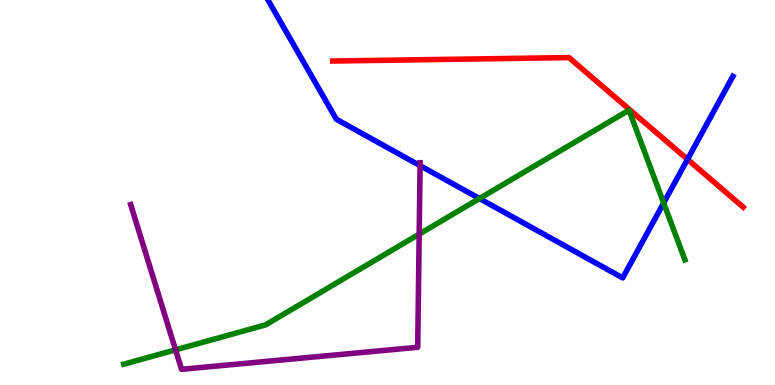[{'lines': ['blue', 'red'], 'intersections': [{'x': 8.87, 'y': 5.86}]}, {'lines': ['green', 'red'], 'intersections': []}, {'lines': ['purple', 'red'], 'intersections': []}, {'lines': ['blue', 'green'], 'intersections': [{'x': 6.19, 'y': 4.84}, {'x': 8.56, 'y': 4.73}]}, {'lines': ['blue', 'purple'], 'intersections': [{'x': 5.42, 'y': 5.7}]}, {'lines': ['green', 'purple'], 'intersections': [{'x': 2.27, 'y': 0.913}, {'x': 5.41, 'y': 3.92}]}]